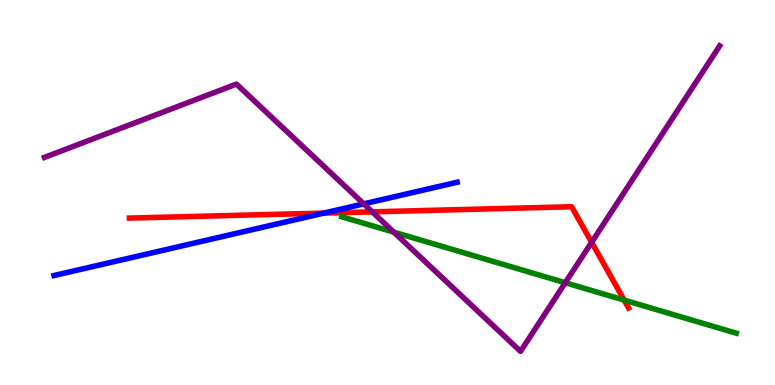[{'lines': ['blue', 'red'], 'intersections': [{'x': 4.18, 'y': 4.46}]}, {'lines': ['green', 'red'], 'intersections': [{'x': 8.05, 'y': 2.21}]}, {'lines': ['purple', 'red'], 'intersections': [{'x': 4.8, 'y': 4.5}, {'x': 7.63, 'y': 3.71}]}, {'lines': ['blue', 'green'], 'intersections': []}, {'lines': ['blue', 'purple'], 'intersections': [{'x': 4.69, 'y': 4.71}]}, {'lines': ['green', 'purple'], 'intersections': [{'x': 5.08, 'y': 3.97}, {'x': 7.29, 'y': 2.66}]}]